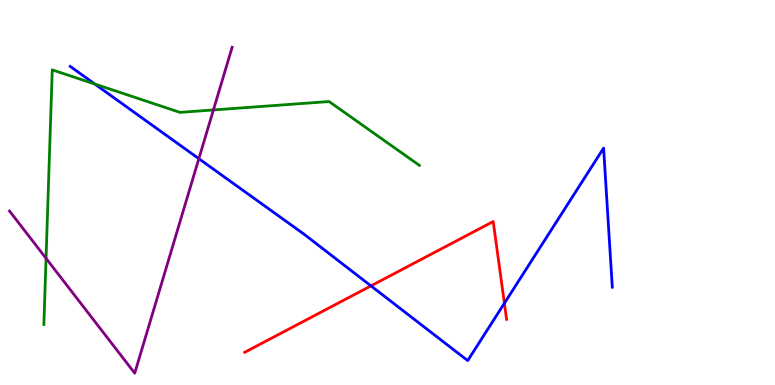[{'lines': ['blue', 'red'], 'intersections': [{'x': 4.79, 'y': 2.57}, {'x': 6.51, 'y': 2.12}]}, {'lines': ['green', 'red'], 'intersections': []}, {'lines': ['purple', 'red'], 'intersections': []}, {'lines': ['blue', 'green'], 'intersections': [{'x': 1.22, 'y': 7.82}]}, {'lines': ['blue', 'purple'], 'intersections': [{'x': 2.57, 'y': 5.88}]}, {'lines': ['green', 'purple'], 'intersections': [{'x': 0.594, 'y': 3.29}, {'x': 2.75, 'y': 7.14}]}]